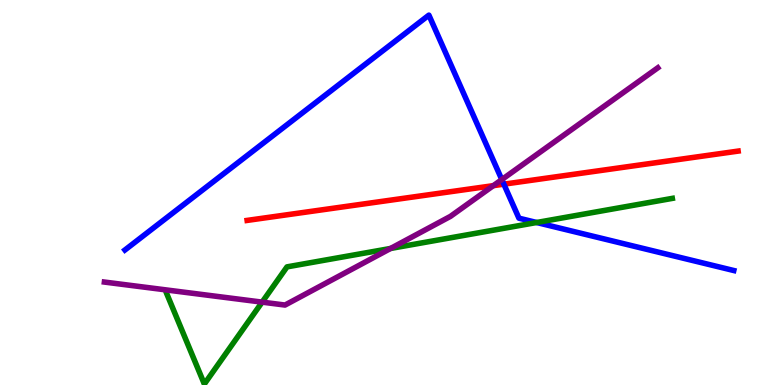[{'lines': ['blue', 'red'], 'intersections': [{'x': 6.5, 'y': 5.22}]}, {'lines': ['green', 'red'], 'intersections': []}, {'lines': ['purple', 'red'], 'intersections': [{'x': 6.37, 'y': 5.18}]}, {'lines': ['blue', 'green'], 'intersections': [{'x': 6.92, 'y': 4.22}]}, {'lines': ['blue', 'purple'], 'intersections': [{'x': 6.48, 'y': 5.34}]}, {'lines': ['green', 'purple'], 'intersections': [{'x': 3.38, 'y': 2.15}, {'x': 5.04, 'y': 3.55}]}]